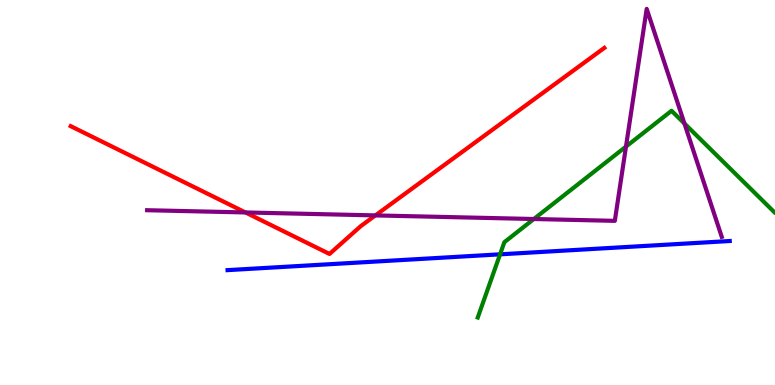[{'lines': ['blue', 'red'], 'intersections': []}, {'lines': ['green', 'red'], 'intersections': []}, {'lines': ['purple', 'red'], 'intersections': [{'x': 3.17, 'y': 4.48}, {'x': 4.84, 'y': 4.41}]}, {'lines': ['blue', 'green'], 'intersections': [{'x': 6.45, 'y': 3.39}]}, {'lines': ['blue', 'purple'], 'intersections': []}, {'lines': ['green', 'purple'], 'intersections': [{'x': 6.89, 'y': 4.31}, {'x': 8.08, 'y': 6.19}, {'x': 8.83, 'y': 6.79}]}]